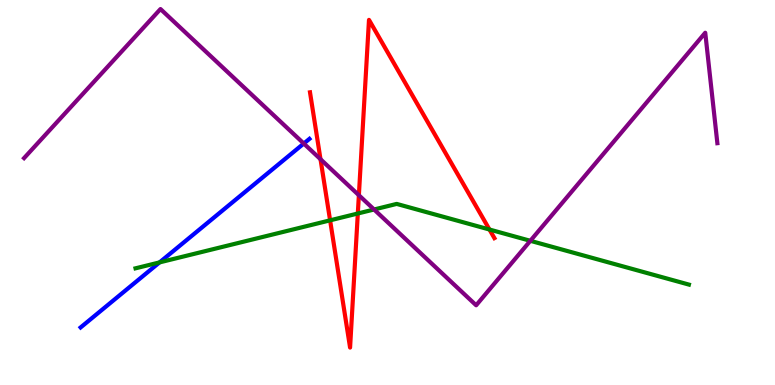[{'lines': ['blue', 'red'], 'intersections': []}, {'lines': ['green', 'red'], 'intersections': [{'x': 4.26, 'y': 4.28}, {'x': 4.62, 'y': 4.45}, {'x': 6.32, 'y': 4.04}]}, {'lines': ['purple', 'red'], 'intersections': [{'x': 4.14, 'y': 5.86}, {'x': 4.63, 'y': 4.93}]}, {'lines': ['blue', 'green'], 'intersections': [{'x': 2.06, 'y': 3.18}]}, {'lines': ['blue', 'purple'], 'intersections': [{'x': 3.92, 'y': 6.27}]}, {'lines': ['green', 'purple'], 'intersections': [{'x': 4.83, 'y': 4.56}, {'x': 6.84, 'y': 3.75}]}]